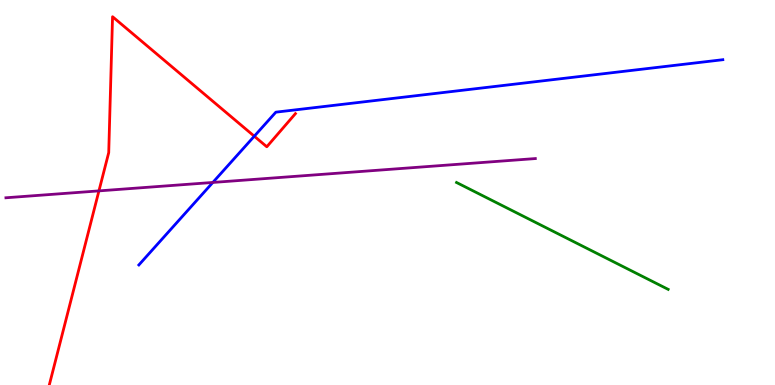[{'lines': ['blue', 'red'], 'intersections': [{'x': 3.28, 'y': 6.46}]}, {'lines': ['green', 'red'], 'intersections': []}, {'lines': ['purple', 'red'], 'intersections': [{'x': 1.28, 'y': 5.04}]}, {'lines': ['blue', 'green'], 'intersections': []}, {'lines': ['blue', 'purple'], 'intersections': [{'x': 2.75, 'y': 5.26}]}, {'lines': ['green', 'purple'], 'intersections': []}]